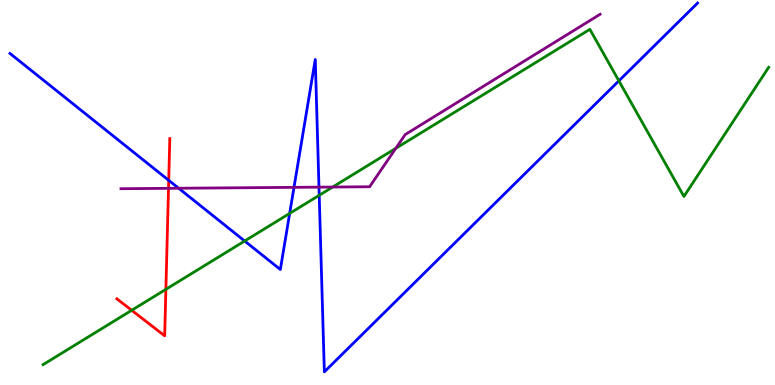[{'lines': ['blue', 'red'], 'intersections': [{'x': 2.18, 'y': 5.32}]}, {'lines': ['green', 'red'], 'intersections': [{'x': 1.7, 'y': 1.94}, {'x': 2.14, 'y': 2.49}]}, {'lines': ['purple', 'red'], 'intersections': [{'x': 2.17, 'y': 5.11}]}, {'lines': ['blue', 'green'], 'intersections': [{'x': 3.16, 'y': 3.74}, {'x': 3.74, 'y': 4.46}, {'x': 4.12, 'y': 4.93}, {'x': 7.99, 'y': 7.9}]}, {'lines': ['blue', 'purple'], 'intersections': [{'x': 2.31, 'y': 5.11}, {'x': 3.79, 'y': 5.13}, {'x': 4.12, 'y': 5.14}]}, {'lines': ['green', 'purple'], 'intersections': [{'x': 4.29, 'y': 5.14}, {'x': 5.11, 'y': 6.15}]}]